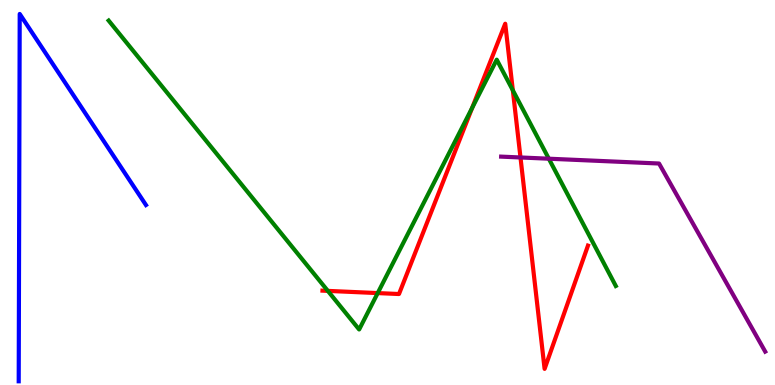[{'lines': ['blue', 'red'], 'intersections': []}, {'lines': ['green', 'red'], 'intersections': [{'x': 4.23, 'y': 2.44}, {'x': 4.87, 'y': 2.39}, {'x': 6.09, 'y': 7.2}, {'x': 6.62, 'y': 7.66}]}, {'lines': ['purple', 'red'], 'intersections': [{'x': 6.72, 'y': 5.91}]}, {'lines': ['blue', 'green'], 'intersections': []}, {'lines': ['blue', 'purple'], 'intersections': []}, {'lines': ['green', 'purple'], 'intersections': [{'x': 7.08, 'y': 5.88}]}]